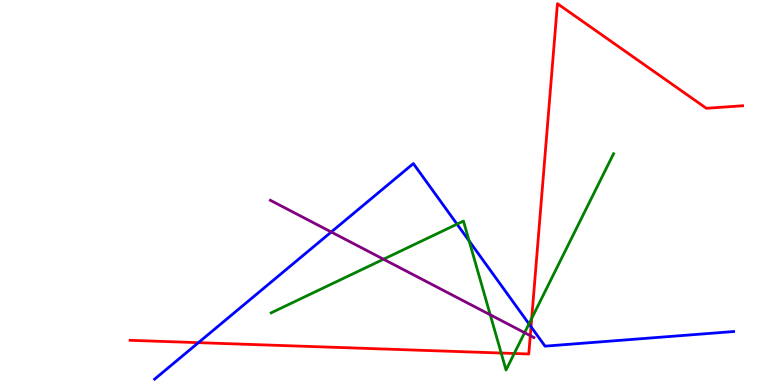[{'lines': ['blue', 'red'], 'intersections': [{'x': 2.56, 'y': 1.1}, {'x': 6.85, 'y': 1.51}]}, {'lines': ['green', 'red'], 'intersections': [{'x': 6.47, 'y': 0.83}, {'x': 6.64, 'y': 0.819}, {'x': 6.86, 'y': 1.73}]}, {'lines': ['purple', 'red'], 'intersections': [{'x': 6.84, 'y': 1.28}]}, {'lines': ['blue', 'green'], 'intersections': [{'x': 5.9, 'y': 4.18}, {'x': 6.05, 'y': 3.74}, {'x': 6.83, 'y': 1.59}]}, {'lines': ['blue', 'purple'], 'intersections': [{'x': 4.27, 'y': 3.97}]}, {'lines': ['green', 'purple'], 'intersections': [{'x': 4.95, 'y': 3.27}, {'x': 6.33, 'y': 1.82}, {'x': 6.77, 'y': 1.36}]}]